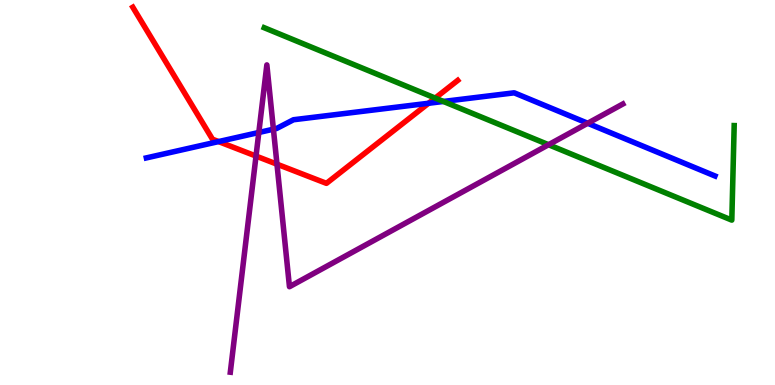[{'lines': ['blue', 'red'], 'intersections': [{'x': 2.82, 'y': 6.32}, {'x': 5.53, 'y': 7.32}]}, {'lines': ['green', 'red'], 'intersections': [{'x': 5.62, 'y': 7.45}]}, {'lines': ['purple', 'red'], 'intersections': [{'x': 3.3, 'y': 5.95}, {'x': 3.57, 'y': 5.74}]}, {'lines': ['blue', 'green'], 'intersections': [{'x': 5.72, 'y': 7.36}]}, {'lines': ['blue', 'purple'], 'intersections': [{'x': 3.34, 'y': 6.56}, {'x': 3.53, 'y': 6.64}, {'x': 7.58, 'y': 6.8}]}, {'lines': ['green', 'purple'], 'intersections': [{'x': 7.08, 'y': 6.24}]}]